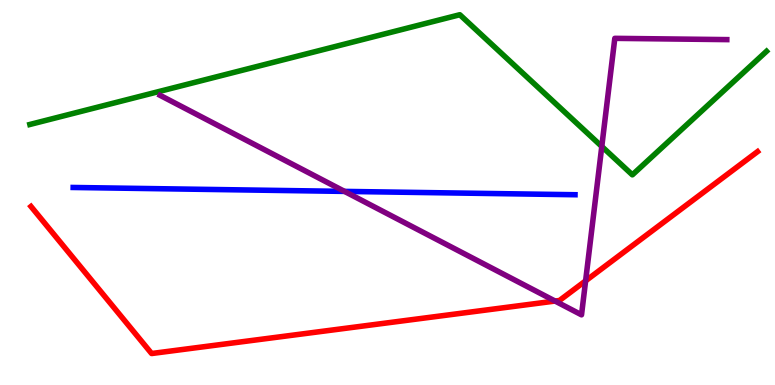[{'lines': ['blue', 'red'], 'intersections': []}, {'lines': ['green', 'red'], 'intersections': []}, {'lines': ['purple', 'red'], 'intersections': [{'x': 7.16, 'y': 2.18}, {'x': 7.56, 'y': 2.71}]}, {'lines': ['blue', 'green'], 'intersections': []}, {'lines': ['blue', 'purple'], 'intersections': [{'x': 4.45, 'y': 5.03}]}, {'lines': ['green', 'purple'], 'intersections': [{'x': 7.77, 'y': 6.2}]}]